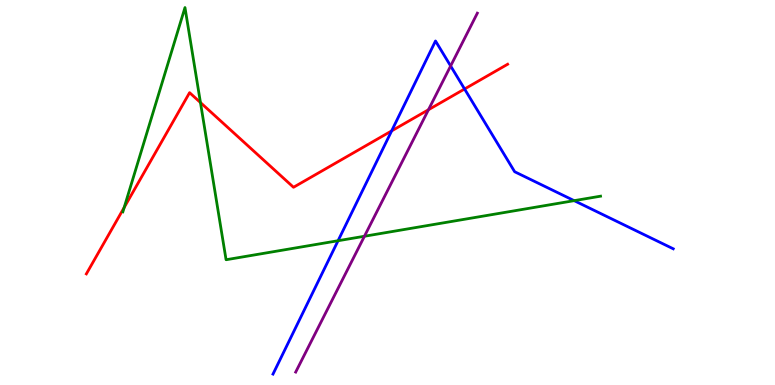[{'lines': ['blue', 'red'], 'intersections': [{'x': 5.05, 'y': 6.6}, {'x': 5.99, 'y': 7.69}]}, {'lines': ['green', 'red'], 'intersections': [{'x': 1.6, 'y': 4.61}, {'x': 2.59, 'y': 7.34}]}, {'lines': ['purple', 'red'], 'intersections': [{'x': 5.53, 'y': 7.15}]}, {'lines': ['blue', 'green'], 'intersections': [{'x': 4.36, 'y': 3.75}, {'x': 7.41, 'y': 4.79}]}, {'lines': ['blue', 'purple'], 'intersections': [{'x': 5.81, 'y': 8.29}]}, {'lines': ['green', 'purple'], 'intersections': [{'x': 4.7, 'y': 3.86}]}]